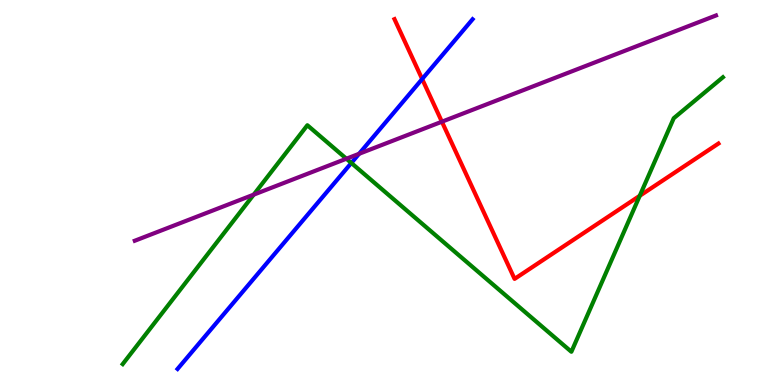[{'lines': ['blue', 'red'], 'intersections': [{'x': 5.45, 'y': 7.95}]}, {'lines': ['green', 'red'], 'intersections': [{'x': 8.25, 'y': 4.91}]}, {'lines': ['purple', 'red'], 'intersections': [{'x': 5.7, 'y': 6.84}]}, {'lines': ['blue', 'green'], 'intersections': [{'x': 4.53, 'y': 5.77}]}, {'lines': ['blue', 'purple'], 'intersections': [{'x': 4.63, 'y': 6.0}]}, {'lines': ['green', 'purple'], 'intersections': [{'x': 3.27, 'y': 4.94}, {'x': 4.47, 'y': 5.88}]}]